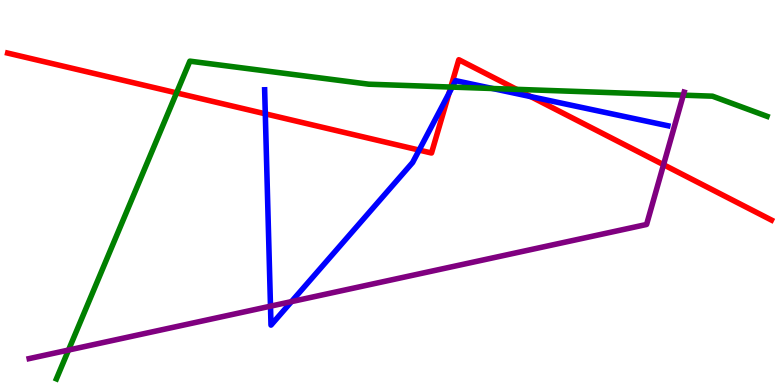[{'lines': ['blue', 'red'], 'intersections': [{'x': 3.42, 'y': 7.04}, {'x': 5.41, 'y': 6.1}, {'x': 5.79, 'y': 7.58}, {'x': 6.85, 'y': 7.49}]}, {'lines': ['green', 'red'], 'intersections': [{'x': 2.28, 'y': 7.59}, {'x': 5.82, 'y': 7.74}, {'x': 6.67, 'y': 7.68}]}, {'lines': ['purple', 'red'], 'intersections': [{'x': 8.56, 'y': 5.72}]}, {'lines': ['blue', 'green'], 'intersections': [{'x': 5.84, 'y': 7.74}, {'x': 6.36, 'y': 7.7}]}, {'lines': ['blue', 'purple'], 'intersections': [{'x': 3.49, 'y': 2.05}, {'x': 3.76, 'y': 2.17}]}, {'lines': ['green', 'purple'], 'intersections': [{'x': 0.884, 'y': 0.908}, {'x': 8.82, 'y': 7.53}]}]